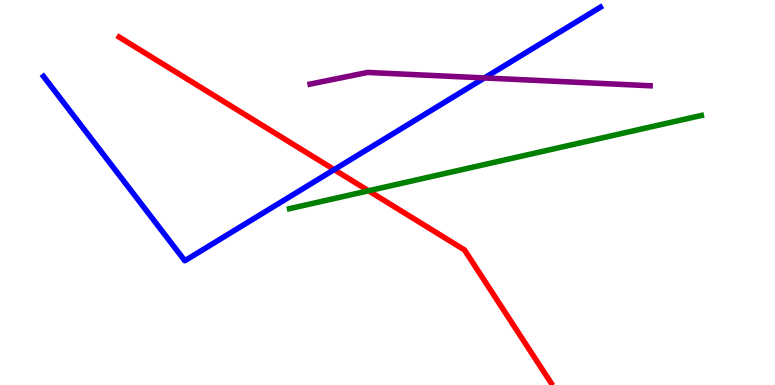[{'lines': ['blue', 'red'], 'intersections': [{'x': 4.31, 'y': 5.59}]}, {'lines': ['green', 'red'], 'intersections': [{'x': 4.76, 'y': 5.04}]}, {'lines': ['purple', 'red'], 'intersections': []}, {'lines': ['blue', 'green'], 'intersections': []}, {'lines': ['blue', 'purple'], 'intersections': [{'x': 6.25, 'y': 7.98}]}, {'lines': ['green', 'purple'], 'intersections': []}]